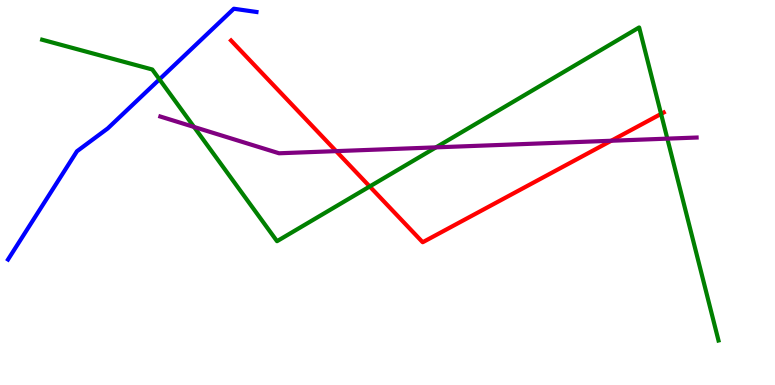[{'lines': ['blue', 'red'], 'intersections': []}, {'lines': ['green', 'red'], 'intersections': [{'x': 4.77, 'y': 5.16}, {'x': 8.53, 'y': 7.04}]}, {'lines': ['purple', 'red'], 'intersections': [{'x': 4.34, 'y': 6.07}, {'x': 7.89, 'y': 6.34}]}, {'lines': ['blue', 'green'], 'intersections': [{'x': 2.06, 'y': 7.94}]}, {'lines': ['blue', 'purple'], 'intersections': []}, {'lines': ['green', 'purple'], 'intersections': [{'x': 2.5, 'y': 6.7}, {'x': 5.63, 'y': 6.17}, {'x': 8.61, 'y': 6.4}]}]